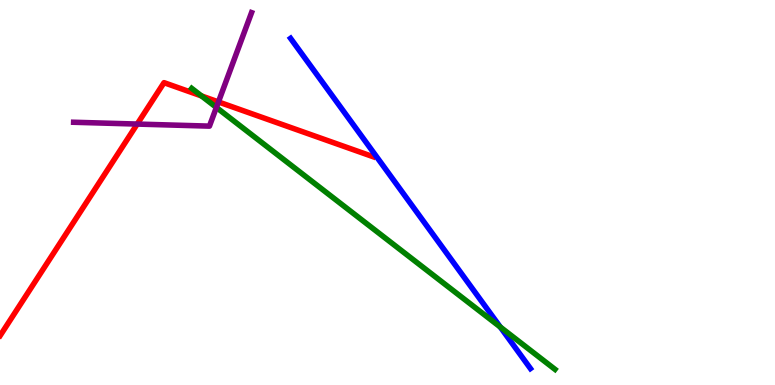[{'lines': ['blue', 'red'], 'intersections': []}, {'lines': ['green', 'red'], 'intersections': [{'x': 2.6, 'y': 7.51}]}, {'lines': ['purple', 'red'], 'intersections': [{'x': 1.77, 'y': 6.78}, {'x': 2.82, 'y': 7.35}]}, {'lines': ['blue', 'green'], 'intersections': [{'x': 6.46, 'y': 1.51}]}, {'lines': ['blue', 'purple'], 'intersections': []}, {'lines': ['green', 'purple'], 'intersections': [{'x': 2.79, 'y': 7.21}]}]